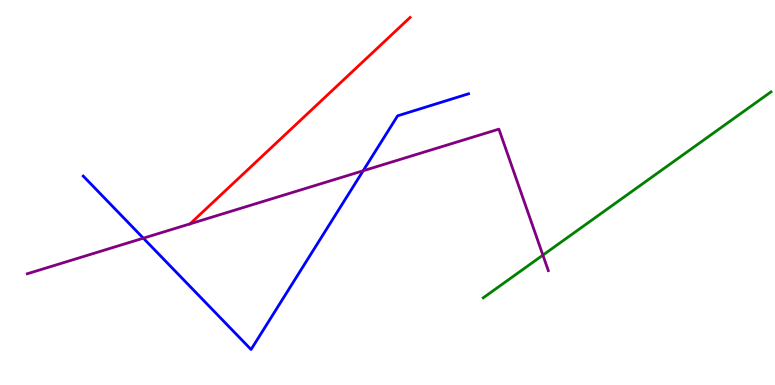[{'lines': ['blue', 'red'], 'intersections': []}, {'lines': ['green', 'red'], 'intersections': []}, {'lines': ['purple', 'red'], 'intersections': [{'x': 2.45, 'y': 4.19}]}, {'lines': ['blue', 'green'], 'intersections': []}, {'lines': ['blue', 'purple'], 'intersections': [{'x': 1.85, 'y': 3.81}, {'x': 4.69, 'y': 5.56}]}, {'lines': ['green', 'purple'], 'intersections': [{'x': 7.01, 'y': 3.37}]}]